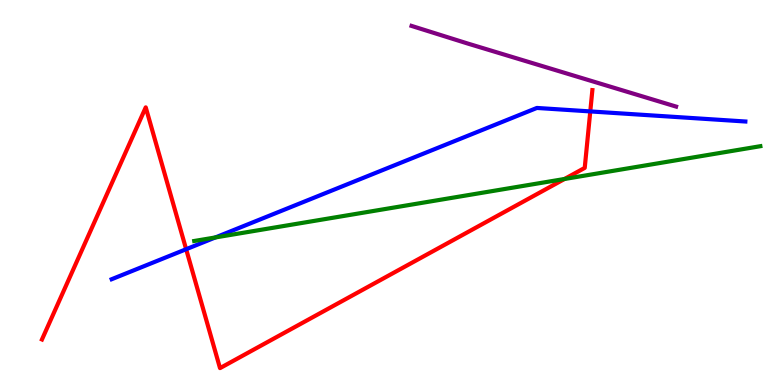[{'lines': ['blue', 'red'], 'intersections': [{'x': 2.4, 'y': 3.53}, {'x': 7.62, 'y': 7.11}]}, {'lines': ['green', 'red'], 'intersections': [{'x': 7.28, 'y': 5.35}]}, {'lines': ['purple', 'red'], 'intersections': []}, {'lines': ['blue', 'green'], 'intersections': [{'x': 2.78, 'y': 3.83}]}, {'lines': ['blue', 'purple'], 'intersections': []}, {'lines': ['green', 'purple'], 'intersections': []}]